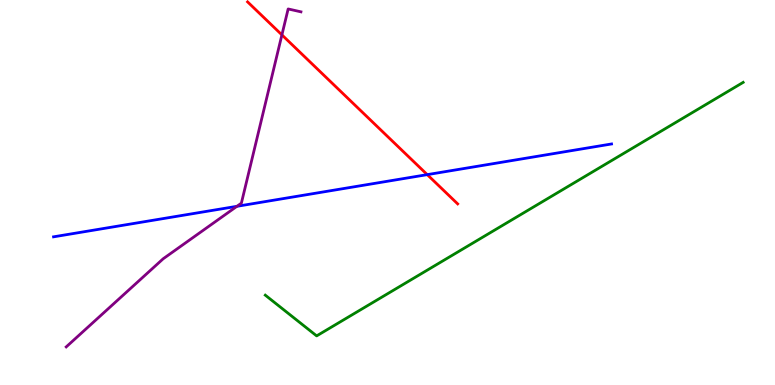[{'lines': ['blue', 'red'], 'intersections': [{'x': 5.51, 'y': 5.46}]}, {'lines': ['green', 'red'], 'intersections': []}, {'lines': ['purple', 'red'], 'intersections': [{'x': 3.64, 'y': 9.09}]}, {'lines': ['blue', 'green'], 'intersections': []}, {'lines': ['blue', 'purple'], 'intersections': [{'x': 3.06, 'y': 4.64}]}, {'lines': ['green', 'purple'], 'intersections': []}]